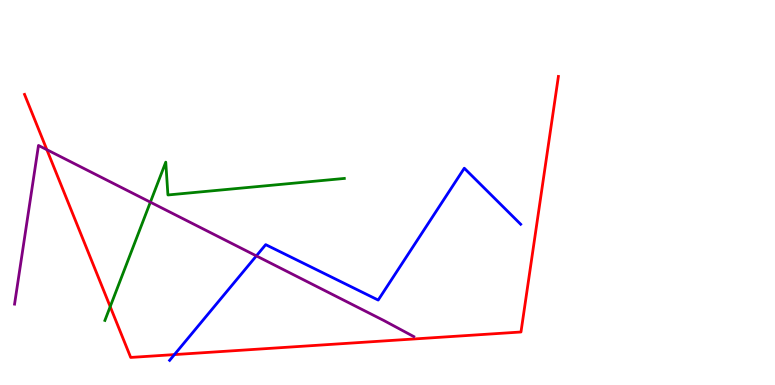[{'lines': ['blue', 'red'], 'intersections': [{'x': 2.25, 'y': 0.79}]}, {'lines': ['green', 'red'], 'intersections': [{'x': 1.42, 'y': 2.04}]}, {'lines': ['purple', 'red'], 'intersections': [{'x': 0.604, 'y': 6.11}]}, {'lines': ['blue', 'green'], 'intersections': []}, {'lines': ['blue', 'purple'], 'intersections': [{'x': 3.31, 'y': 3.35}]}, {'lines': ['green', 'purple'], 'intersections': [{'x': 1.94, 'y': 4.75}]}]